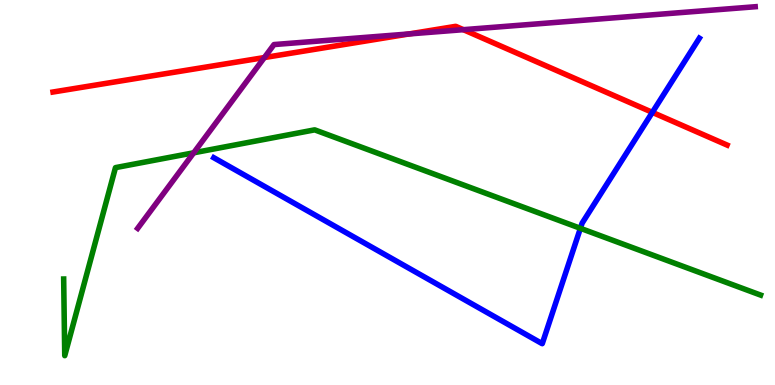[{'lines': ['blue', 'red'], 'intersections': [{'x': 8.42, 'y': 7.08}]}, {'lines': ['green', 'red'], 'intersections': []}, {'lines': ['purple', 'red'], 'intersections': [{'x': 3.41, 'y': 8.51}, {'x': 5.28, 'y': 9.12}, {'x': 5.98, 'y': 9.23}]}, {'lines': ['blue', 'green'], 'intersections': [{'x': 7.49, 'y': 4.07}]}, {'lines': ['blue', 'purple'], 'intersections': []}, {'lines': ['green', 'purple'], 'intersections': [{'x': 2.5, 'y': 6.03}]}]